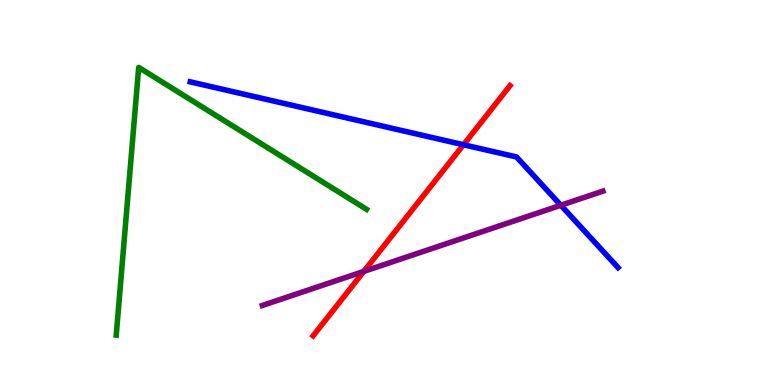[{'lines': ['blue', 'red'], 'intersections': [{'x': 5.98, 'y': 6.24}]}, {'lines': ['green', 'red'], 'intersections': []}, {'lines': ['purple', 'red'], 'intersections': [{'x': 4.69, 'y': 2.95}]}, {'lines': ['blue', 'green'], 'intersections': []}, {'lines': ['blue', 'purple'], 'intersections': [{'x': 7.24, 'y': 4.67}]}, {'lines': ['green', 'purple'], 'intersections': []}]